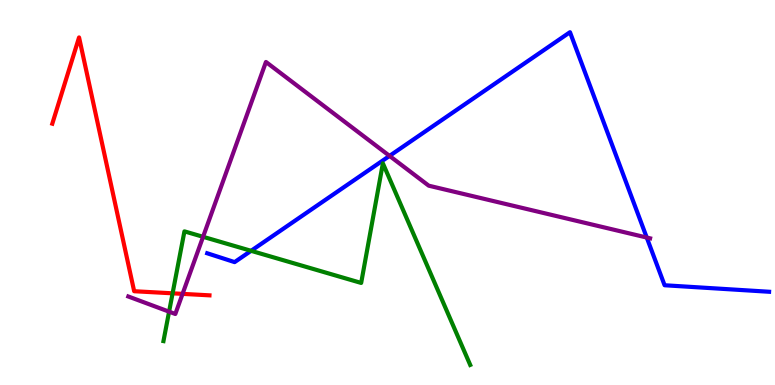[{'lines': ['blue', 'red'], 'intersections': []}, {'lines': ['green', 'red'], 'intersections': [{'x': 2.23, 'y': 2.38}]}, {'lines': ['purple', 'red'], 'intersections': [{'x': 2.36, 'y': 2.37}]}, {'lines': ['blue', 'green'], 'intersections': [{'x': 3.24, 'y': 3.49}]}, {'lines': ['blue', 'purple'], 'intersections': [{'x': 5.03, 'y': 5.95}, {'x': 8.35, 'y': 3.83}]}, {'lines': ['green', 'purple'], 'intersections': [{'x': 2.18, 'y': 1.9}, {'x': 2.62, 'y': 3.85}]}]